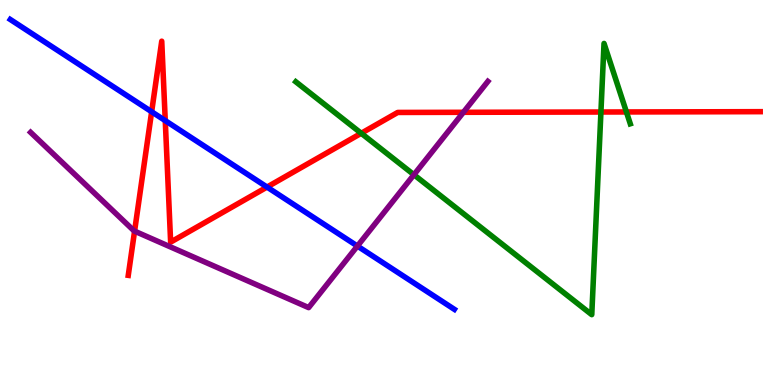[{'lines': ['blue', 'red'], 'intersections': [{'x': 1.96, 'y': 7.1}, {'x': 2.13, 'y': 6.87}, {'x': 3.45, 'y': 5.14}]}, {'lines': ['green', 'red'], 'intersections': [{'x': 4.66, 'y': 6.54}, {'x': 7.75, 'y': 7.09}, {'x': 8.08, 'y': 7.09}]}, {'lines': ['purple', 'red'], 'intersections': [{'x': 1.74, 'y': 4.0}, {'x': 5.98, 'y': 7.08}]}, {'lines': ['blue', 'green'], 'intersections': []}, {'lines': ['blue', 'purple'], 'intersections': [{'x': 4.61, 'y': 3.61}]}, {'lines': ['green', 'purple'], 'intersections': [{'x': 5.34, 'y': 5.46}]}]